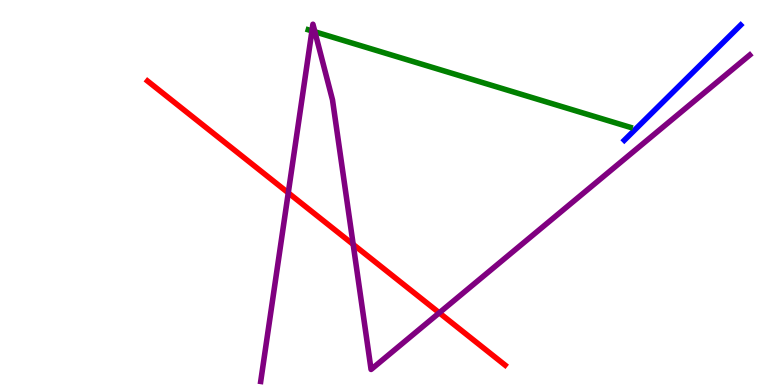[{'lines': ['blue', 'red'], 'intersections': []}, {'lines': ['green', 'red'], 'intersections': []}, {'lines': ['purple', 'red'], 'intersections': [{'x': 3.72, 'y': 4.99}, {'x': 4.56, 'y': 3.65}, {'x': 5.67, 'y': 1.87}]}, {'lines': ['blue', 'green'], 'intersections': []}, {'lines': ['blue', 'purple'], 'intersections': []}, {'lines': ['green', 'purple'], 'intersections': [{'x': 4.03, 'y': 9.2}, {'x': 4.06, 'y': 9.17}]}]